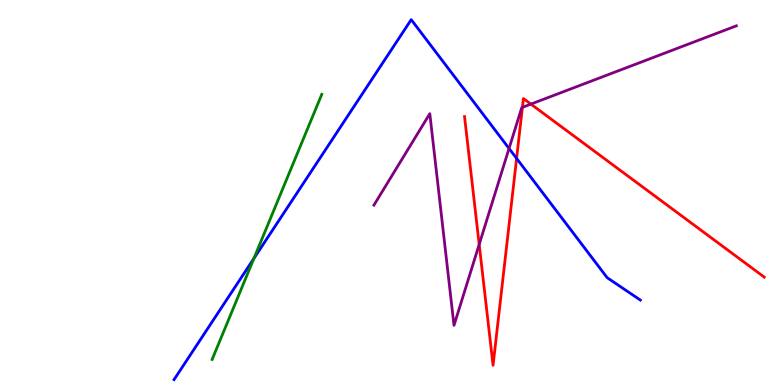[{'lines': ['blue', 'red'], 'intersections': [{'x': 6.67, 'y': 5.89}]}, {'lines': ['green', 'red'], 'intersections': []}, {'lines': ['purple', 'red'], 'intersections': [{'x': 6.18, 'y': 3.65}, {'x': 6.74, 'y': 7.21}, {'x': 6.85, 'y': 7.3}]}, {'lines': ['blue', 'green'], 'intersections': [{'x': 3.28, 'y': 3.29}]}, {'lines': ['blue', 'purple'], 'intersections': [{'x': 6.57, 'y': 6.14}]}, {'lines': ['green', 'purple'], 'intersections': []}]